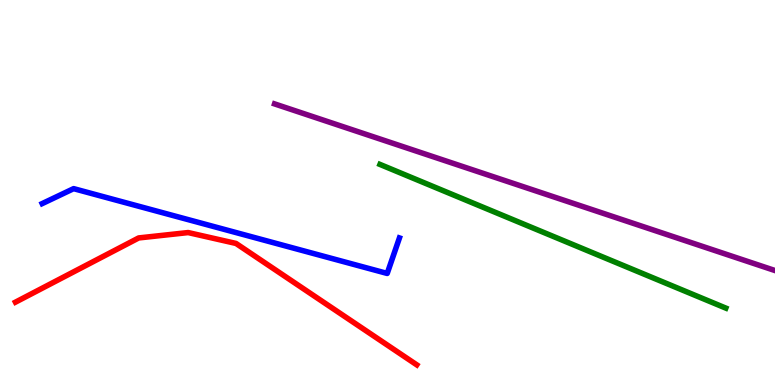[{'lines': ['blue', 'red'], 'intersections': []}, {'lines': ['green', 'red'], 'intersections': []}, {'lines': ['purple', 'red'], 'intersections': []}, {'lines': ['blue', 'green'], 'intersections': []}, {'lines': ['blue', 'purple'], 'intersections': []}, {'lines': ['green', 'purple'], 'intersections': []}]